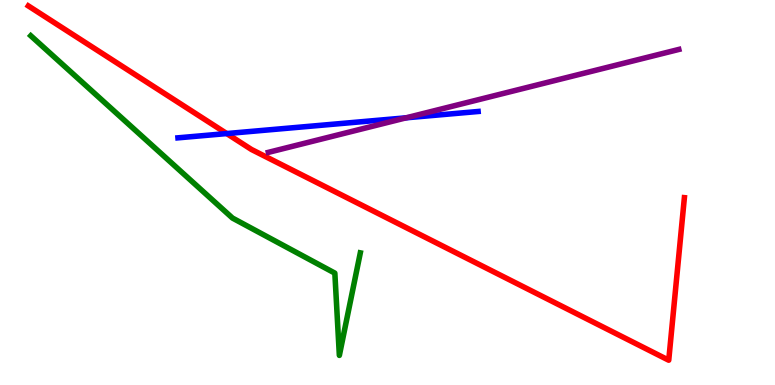[{'lines': ['blue', 'red'], 'intersections': [{'x': 2.93, 'y': 6.53}]}, {'lines': ['green', 'red'], 'intersections': []}, {'lines': ['purple', 'red'], 'intersections': []}, {'lines': ['blue', 'green'], 'intersections': []}, {'lines': ['blue', 'purple'], 'intersections': [{'x': 5.24, 'y': 6.94}]}, {'lines': ['green', 'purple'], 'intersections': []}]